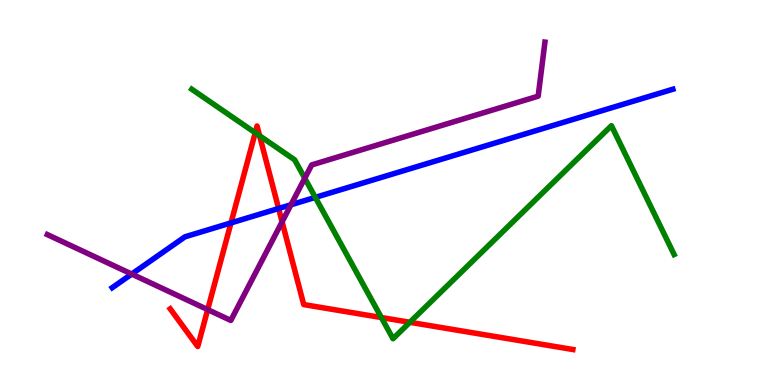[{'lines': ['blue', 'red'], 'intersections': [{'x': 2.98, 'y': 4.21}, {'x': 3.59, 'y': 4.58}]}, {'lines': ['green', 'red'], 'intersections': [{'x': 3.29, 'y': 6.55}, {'x': 3.35, 'y': 6.47}, {'x': 4.92, 'y': 1.75}, {'x': 5.29, 'y': 1.63}]}, {'lines': ['purple', 'red'], 'intersections': [{'x': 2.68, 'y': 1.96}, {'x': 3.64, 'y': 4.24}]}, {'lines': ['blue', 'green'], 'intersections': [{'x': 4.07, 'y': 4.87}]}, {'lines': ['blue', 'purple'], 'intersections': [{'x': 1.7, 'y': 2.88}, {'x': 3.75, 'y': 4.68}]}, {'lines': ['green', 'purple'], 'intersections': [{'x': 3.93, 'y': 5.37}]}]